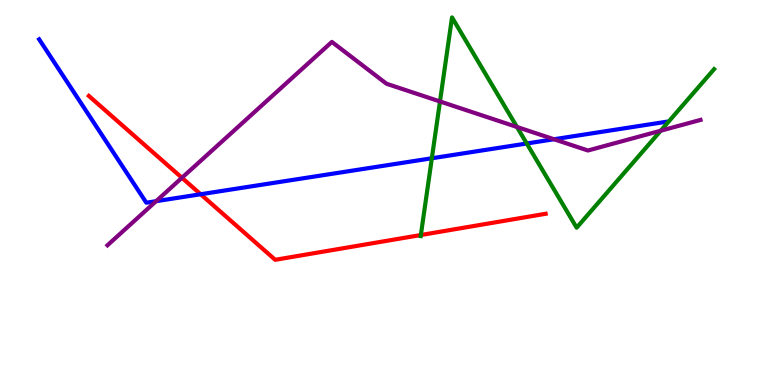[{'lines': ['blue', 'red'], 'intersections': [{'x': 2.59, 'y': 4.95}]}, {'lines': ['green', 'red'], 'intersections': [{'x': 5.43, 'y': 3.9}]}, {'lines': ['purple', 'red'], 'intersections': [{'x': 2.35, 'y': 5.38}]}, {'lines': ['blue', 'green'], 'intersections': [{'x': 5.57, 'y': 5.89}, {'x': 6.8, 'y': 6.27}]}, {'lines': ['blue', 'purple'], 'intersections': [{'x': 2.01, 'y': 4.77}, {'x': 7.15, 'y': 6.38}]}, {'lines': ['green', 'purple'], 'intersections': [{'x': 5.68, 'y': 7.36}, {'x': 6.67, 'y': 6.7}, {'x': 8.53, 'y': 6.6}]}]